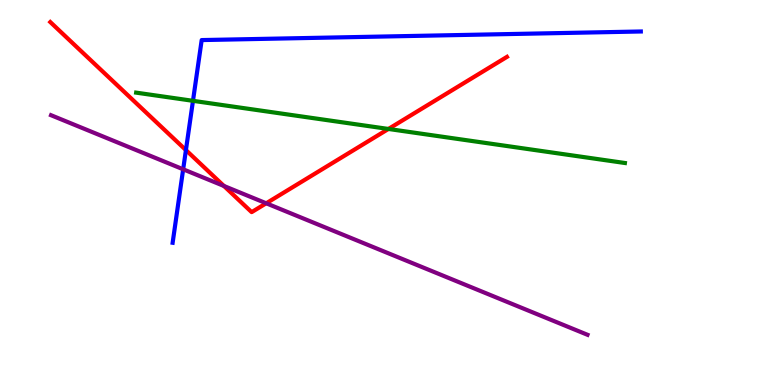[{'lines': ['blue', 'red'], 'intersections': [{'x': 2.4, 'y': 6.1}]}, {'lines': ['green', 'red'], 'intersections': [{'x': 5.01, 'y': 6.65}]}, {'lines': ['purple', 'red'], 'intersections': [{'x': 2.89, 'y': 5.17}, {'x': 3.44, 'y': 4.72}]}, {'lines': ['blue', 'green'], 'intersections': [{'x': 2.49, 'y': 7.38}]}, {'lines': ['blue', 'purple'], 'intersections': [{'x': 2.36, 'y': 5.6}]}, {'lines': ['green', 'purple'], 'intersections': []}]